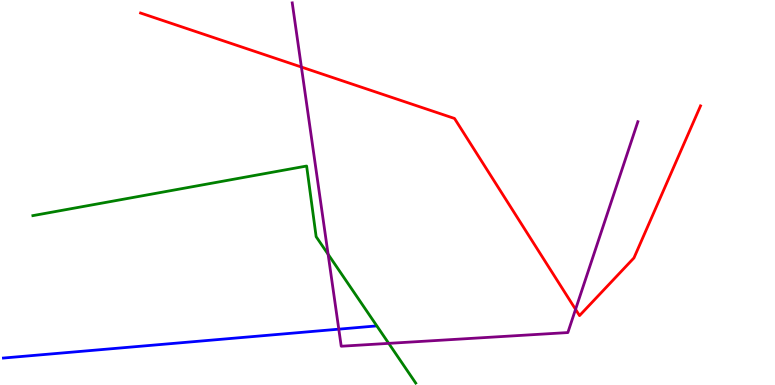[{'lines': ['blue', 'red'], 'intersections': []}, {'lines': ['green', 'red'], 'intersections': []}, {'lines': ['purple', 'red'], 'intersections': [{'x': 3.89, 'y': 8.26}, {'x': 7.43, 'y': 1.97}]}, {'lines': ['blue', 'green'], 'intersections': []}, {'lines': ['blue', 'purple'], 'intersections': [{'x': 4.37, 'y': 1.45}]}, {'lines': ['green', 'purple'], 'intersections': [{'x': 4.23, 'y': 3.4}, {'x': 5.02, 'y': 1.08}]}]